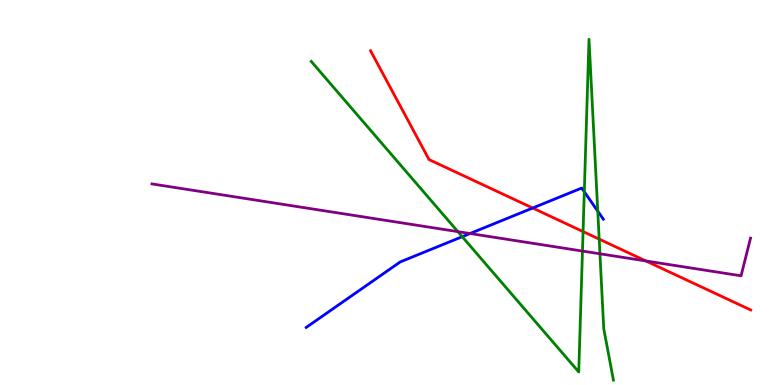[{'lines': ['blue', 'red'], 'intersections': [{'x': 6.87, 'y': 4.6}]}, {'lines': ['green', 'red'], 'intersections': [{'x': 7.52, 'y': 3.98}, {'x': 7.73, 'y': 3.79}]}, {'lines': ['purple', 'red'], 'intersections': [{'x': 8.33, 'y': 3.22}]}, {'lines': ['blue', 'green'], 'intersections': [{'x': 5.96, 'y': 3.85}, {'x': 7.54, 'y': 5.02}, {'x': 7.71, 'y': 4.52}]}, {'lines': ['blue', 'purple'], 'intersections': [{'x': 6.06, 'y': 3.93}]}, {'lines': ['green', 'purple'], 'intersections': [{'x': 5.91, 'y': 3.98}, {'x': 7.52, 'y': 3.48}, {'x': 7.74, 'y': 3.41}]}]